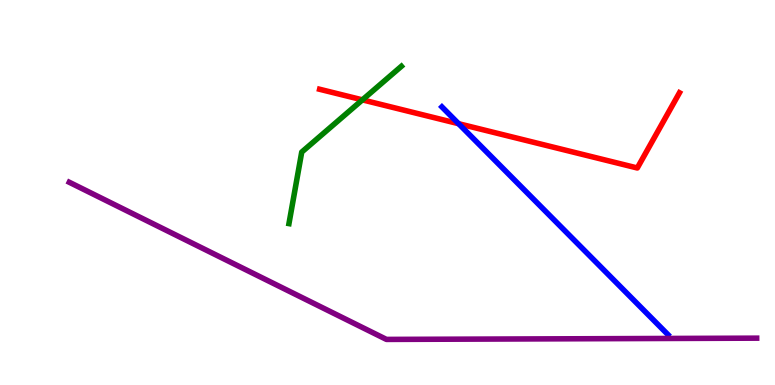[{'lines': ['blue', 'red'], 'intersections': [{'x': 5.92, 'y': 6.79}]}, {'lines': ['green', 'red'], 'intersections': [{'x': 4.68, 'y': 7.41}]}, {'lines': ['purple', 'red'], 'intersections': []}, {'lines': ['blue', 'green'], 'intersections': []}, {'lines': ['blue', 'purple'], 'intersections': []}, {'lines': ['green', 'purple'], 'intersections': []}]